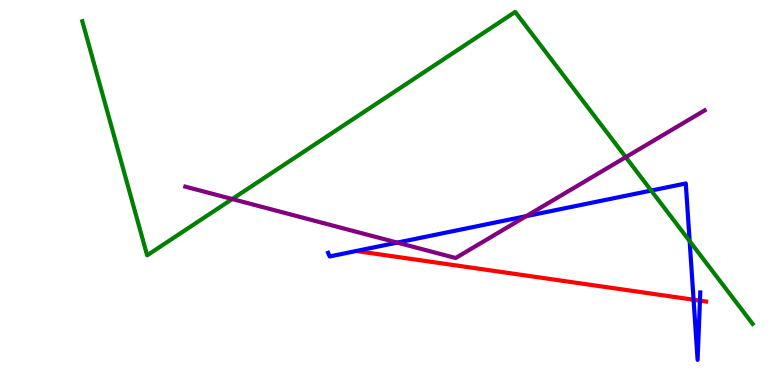[{'lines': ['blue', 'red'], 'intersections': [{'x': 8.95, 'y': 2.22}, {'x': 9.03, 'y': 2.19}]}, {'lines': ['green', 'red'], 'intersections': []}, {'lines': ['purple', 'red'], 'intersections': []}, {'lines': ['blue', 'green'], 'intersections': [{'x': 8.4, 'y': 5.05}, {'x': 8.9, 'y': 3.74}]}, {'lines': ['blue', 'purple'], 'intersections': [{'x': 5.13, 'y': 3.7}, {'x': 6.79, 'y': 4.39}]}, {'lines': ['green', 'purple'], 'intersections': [{'x': 3.0, 'y': 4.83}, {'x': 8.07, 'y': 5.92}]}]